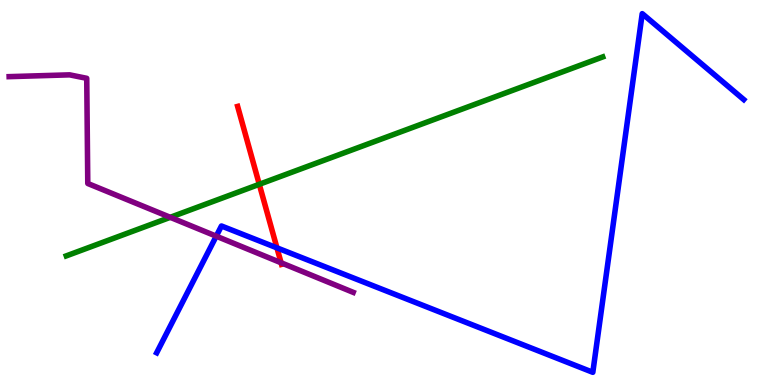[{'lines': ['blue', 'red'], 'intersections': [{'x': 3.57, 'y': 3.56}]}, {'lines': ['green', 'red'], 'intersections': [{'x': 3.35, 'y': 5.21}]}, {'lines': ['purple', 'red'], 'intersections': [{'x': 3.63, 'y': 3.17}]}, {'lines': ['blue', 'green'], 'intersections': []}, {'lines': ['blue', 'purple'], 'intersections': [{'x': 2.79, 'y': 3.87}]}, {'lines': ['green', 'purple'], 'intersections': [{'x': 2.2, 'y': 4.36}]}]